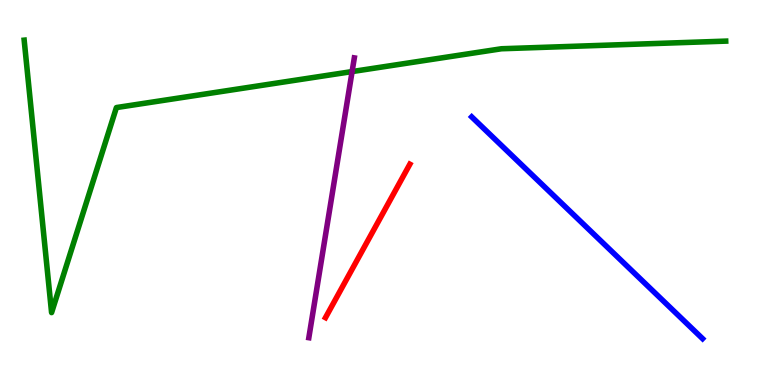[{'lines': ['blue', 'red'], 'intersections': []}, {'lines': ['green', 'red'], 'intersections': []}, {'lines': ['purple', 'red'], 'intersections': []}, {'lines': ['blue', 'green'], 'intersections': []}, {'lines': ['blue', 'purple'], 'intersections': []}, {'lines': ['green', 'purple'], 'intersections': [{'x': 4.54, 'y': 8.14}]}]